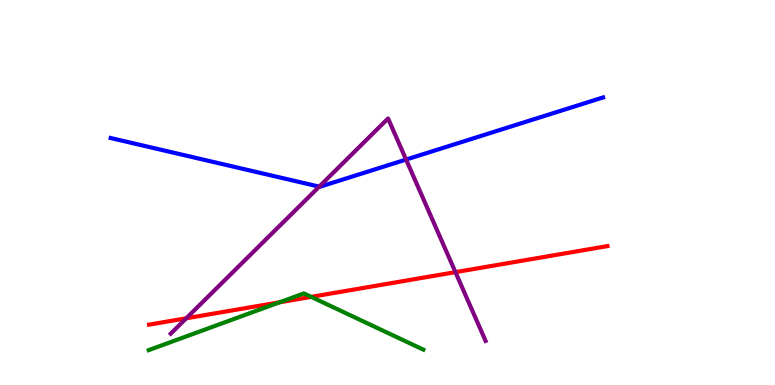[{'lines': ['blue', 'red'], 'intersections': []}, {'lines': ['green', 'red'], 'intersections': [{'x': 3.61, 'y': 2.15}, {'x': 4.02, 'y': 2.29}]}, {'lines': ['purple', 'red'], 'intersections': [{'x': 2.4, 'y': 1.73}, {'x': 5.88, 'y': 2.93}]}, {'lines': ['blue', 'green'], 'intersections': []}, {'lines': ['blue', 'purple'], 'intersections': [{'x': 4.12, 'y': 5.15}, {'x': 5.24, 'y': 5.86}]}, {'lines': ['green', 'purple'], 'intersections': []}]